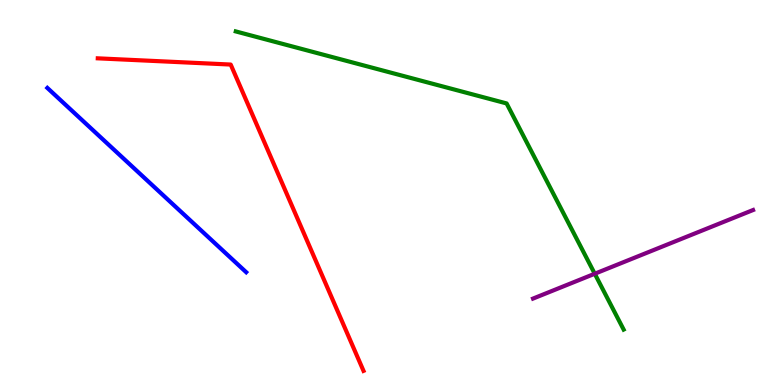[{'lines': ['blue', 'red'], 'intersections': []}, {'lines': ['green', 'red'], 'intersections': []}, {'lines': ['purple', 'red'], 'intersections': []}, {'lines': ['blue', 'green'], 'intersections': []}, {'lines': ['blue', 'purple'], 'intersections': []}, {'lines': ['green', 'purple'], 'intersections': [{'x': 7.67, 'y': 2.89}]}]